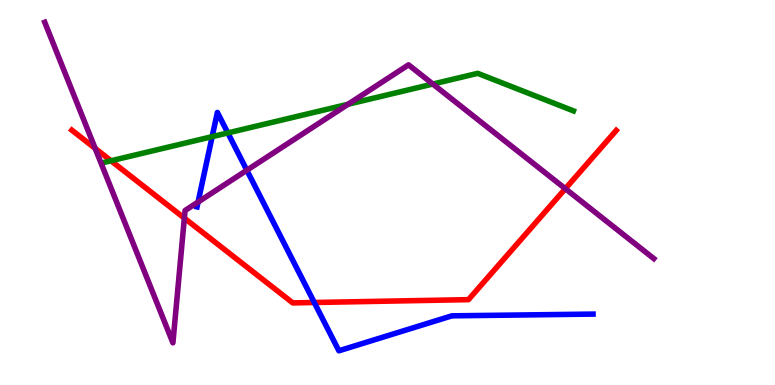[{'lines': ['blue', 'red'], 'intersections': [{'x': 4.06, 'y': 2.14}]}, {'lines': ['green', 'red'], 'intersections': [{'x': 1.43, 'y': 5.82}]}, {'lines': ['purple', 'red'], 'intersections': [{'x': 1.23, 'y': 6.15}, {'x': 2.38, 'y': 4.33}, {'x': 7.29, 'y': 5.1}]}, {'lines': ['blue', 'green'], 'intersections': [{'x': 2.74, 'y': 6.45}, {'x': 2.94, 'y': 6.55}]}, {'lines': ['blue', 'purple'], 'intersections': [{'x': 2.56, 'y': 4.75}, {'x': 3.19, 'y': 5.58}]}, {'lines': ['green', 'purple'], 'intersections': [{'x': 4.49, 'y': 7.29}, {'x': 5.59, 'y': 7.82}]}]